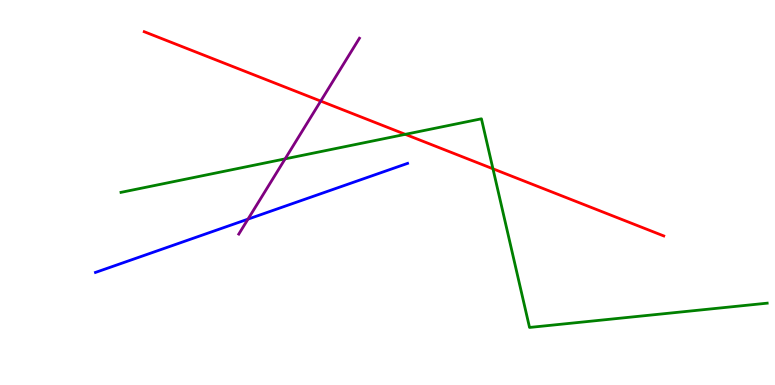[{'lines': ['blue', 'red'], 'intersections': []}, {'lines': ['green', 'red'], 'intersections': [{'x': 5.23, 'y': 6.51}, {'x': 6.36, 'y': 5.62}]}, {'lines': ['purple', 'red'], 'intersections': [{'x': 4.14, 'y': 7.37}]}, {'lines': ['blue', 'green'], 'intersections': []}, {'lines': ['blue', 'purple'], 'intersections': [{'x': 3.2, 'y': 4.31}]}, {'lines': ['green', 'purple'], 'intersections': [{'x': 3.68, 'y': 5.87}]}]